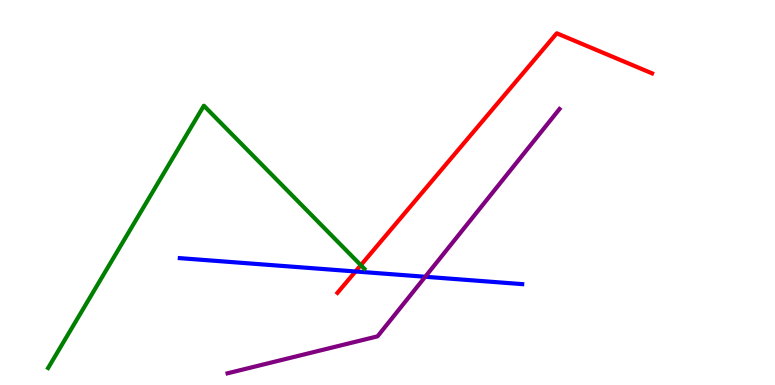[{'lines': ['blue', 'red'], 'intersections': [{'x': 4.59, 'y': 2.95}]}, {'lines': ['green', 'red'], 'intersections': [{'x': 4.66, 'y': 3.11}]}, {'lines': ['purple', 'red'], 'intersections': []}, {'lines': ['blue', 'green'], 'intersections': []}, {'lines': ['blue', 'purple'], 'intersections': [{'x': 5.49, 'y': 2.81}]}, {'lines': ['green', 'purple'], 'intersections': []}]